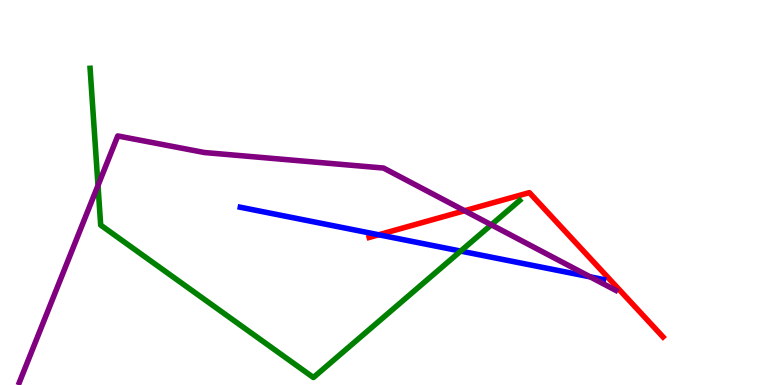[{'lines': ['blue', 'red'], 'intersections': [{'x': 4.89, 'y': 3.9}]}, {'lines': ['green', 'red'], 'intersections': []}, {'lines': ['purple', 'red'], 'intersections': [{'x': 5.99, 'y': 4.53}]}, {'lines': ['blue', 'green'], 'intersections': [{'x': 5.94, 'y': 3.48}]}, {'lines': ['blue', 'purple'], 'intersections': [{'x': 7.62, 'y': 2.81}]}, {'lines': ['green', 'purple'], 'intersections': [{'x': 1.26, 'y': 5.18}, {'x': 6.34, 'y': 4.16}]}]